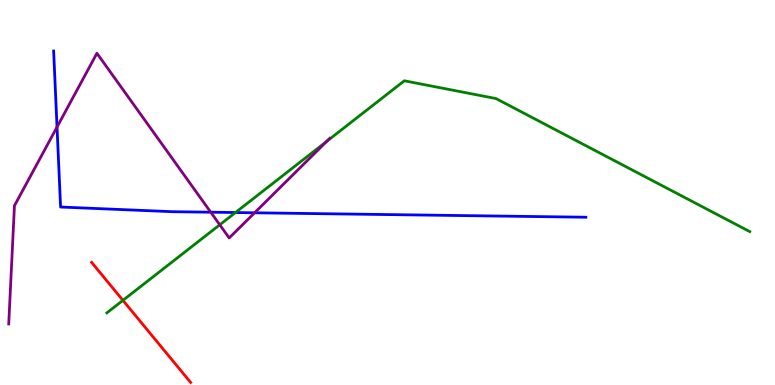[{'lines': ['blue', 'red'], 'intersections': []}, {'lines': ['green', 'red'], 'intersections': [{'x': 1.59, 'y': 2.2}]}, {'lines': ['purple', 'red'], 'intersections': []}, {'lines': ['blue', 'green'], 'intersections': [{'x': 3.04, 'y': 4.48}]}, {'lines': ['blue', 'purple'], 'intersections': [{'x': 0.736, 'y': 6.7}, {'x': 2.72, 'y': 4.49}, {'x': 3.29, 'y': 4.47}]}, {'lines': ['green', 'purple'], 'intersections': [{'x': 2.84, 'y': 4.16}, {'x': 4.22, 'y': 6.33}]}]